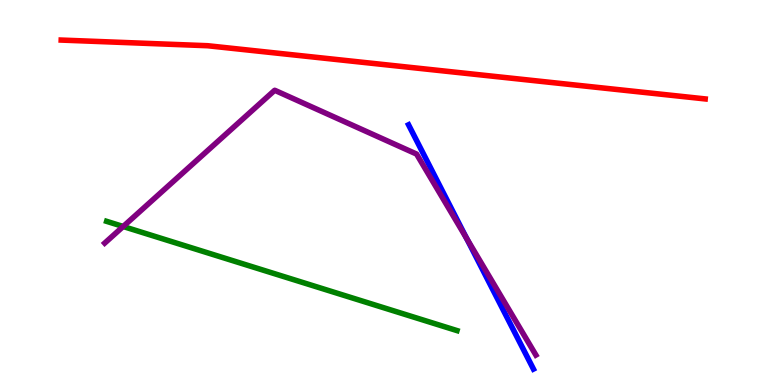[{'lines': ['blue', 'red'], 'intersections': []}, {'lines': ['green', 'red'], 'intersections': []}, {'lines': ['purple', 'red'], 'intersections': []}, {'lines': ['blue', 'green'], 'intersections': []}, {'lines': ['blue', 'purple'], 'intersections': [{'x': 6.02, 'y': 3.81}]}, {'lines': ['green', 'purple'], 'intersections': [{'x': 1.59, 'y': 4.12}]}]